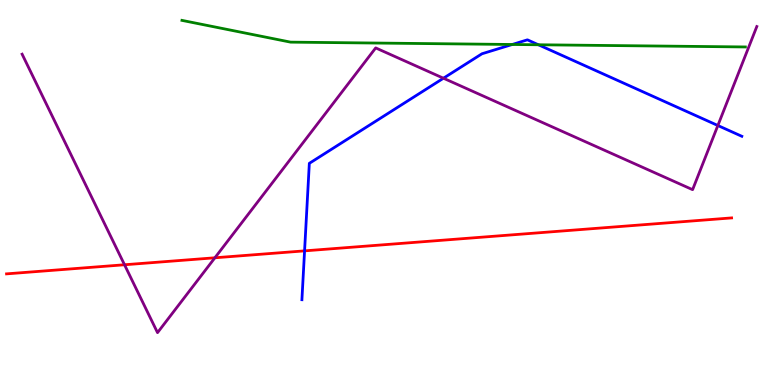[{'lines': ['blue', 'red'], 'intersections': [{'x': 3.93, 'y': 3.48}]}, {'lines': ['green', 'red'], 'intersections': []}, {'lines': ['purple', 'red'], 'intersections': [{'x': 1.61, 'y': 3.12}, {'x': 2.77, 'y': 3.3}]}, {'lines': ['blue', 'green'], 'intersections': [{'x': 6.61, 'y': 8.84}, {'x': 6.95, 'y': 8.84}]}, {'lines': ['blue', 'purple'], 'intersections': [{'x': 5.72, 'y': 7.97}, {'x': 9.26, 'y': 6.74}]}, {'lines': ['green', 'purple'], 'intersections': []}]